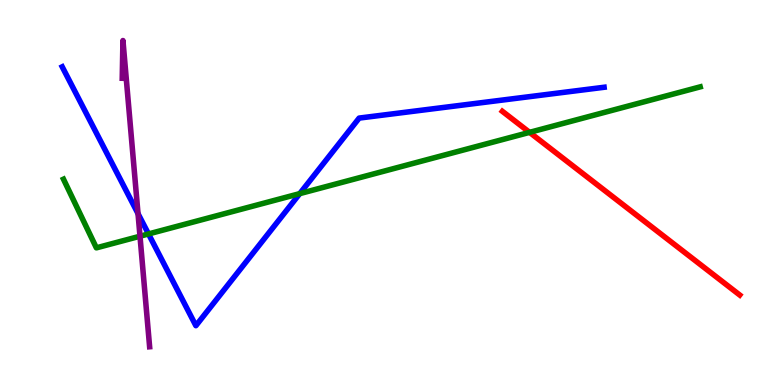[{'lines': ['blue', 'red'], 'intersections': []}, {'lines': ['green', 'red'], 'intersections': [{'x': 6.83, 'y': 6.56}]}, {'lines': ['purple', 'red'], 'intersections': []}, {'lines': ['blue', 'green'], 'intersections': [{'x': 1.92, 'y': 3.92}, {'x': 3.87, 'y': 4.97}]}, {'lines': ['blue', 'purple'], 'intersections': [{'x': 1.78, 'y': 4.45}]}, {'lines': ['green', 'purple'], 'intersections': [{'x': 1.81, 'y': 3.86}]}]